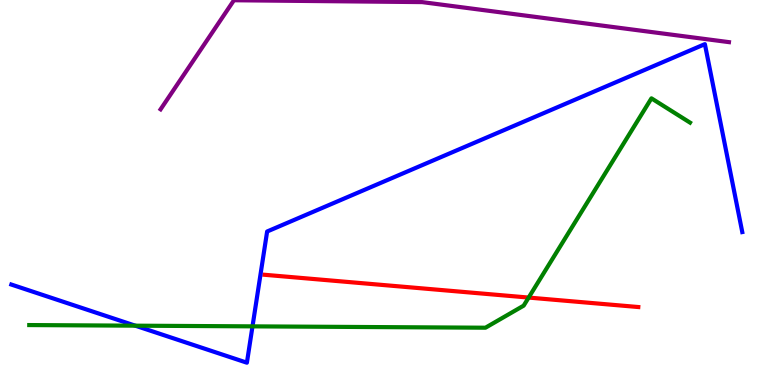[{'lines': ['blue', 'red'], 'intersections': []}, {'lines': ['green', 'red'], 'intersections': [{'x': 6.82, 'y': 2.27}]}, {'lines': ['purple', 'red'], 'intersections': []}, {'lines': ['blue', 'green'], 'intersections': [{'x': 1.75, 'y': 1.54}, {'x': 3.26, 'y': 1.52}]}, {'lines': ['blue', 'purple'], 'intersections': []}, {'lines': ['green', 'purple'], 'intersections': []}]